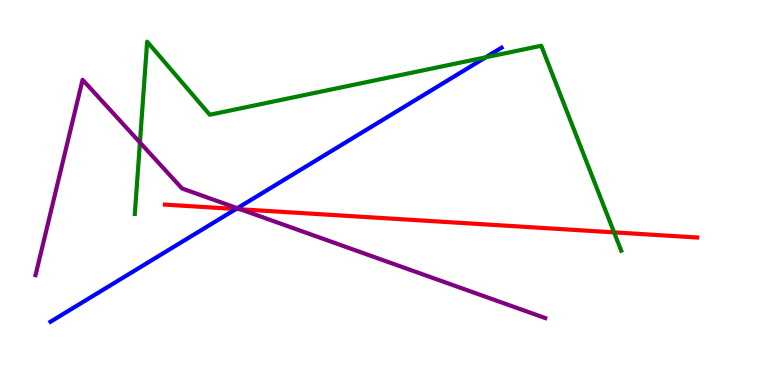[{'lines': ['blue', 'red'], 'intersections': [{'x': 3.05, 'y': 4.57}]}, {'lines': ['green', 'red'], 'intersections': [{'x': 7.92, 'y': 3.96}]}, {'lines': ['purple', 'red'], 'intersections': [{'x': 3.1, 'y': 4.56}]}, {'lines': ['blue', 'green'], 'intersections': [{'x': 6.27, 'y': 8.51}]}, {'lines': ['blue', 'purple'], 'intersections': [{'x': 3.06, 'y': 4.59}]}, {'lines': ['green', 'purple'], 'intersections': [{'x': 1.81, 'y': 6.3}]}]